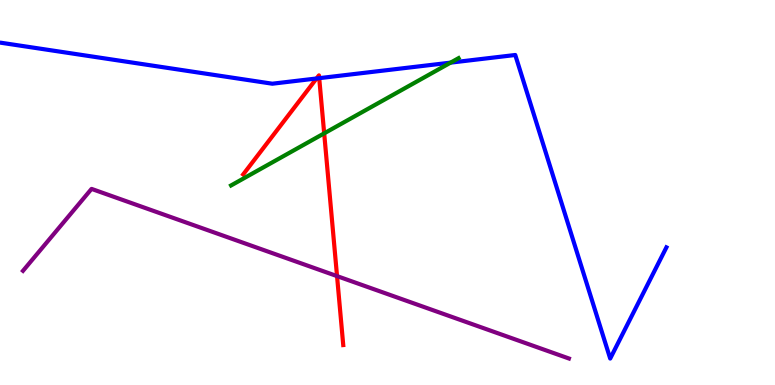[{'lines': ['blue', 'red'], 'intersections': [{'x': 4.08, 'y': 7.96}, {'x': 4.12, 'y': 7.97}]}, {'lines': ['green', 'red'], 'intersections': [{'x': 4.18, 'y': 6.54}]}, {'lines': ['purple', 'red'], 'intersections': [{'x': 4.35, 'y': 2.83}]}, {'lines': ['blue', 'green'], 'intersections': [{'x': 5.81, 'y': 8.37}]}, {'lines': ['blue', 'purple'], 'intersections': []}, {'lines': ['green', 'purple'], 'intersections': []}]